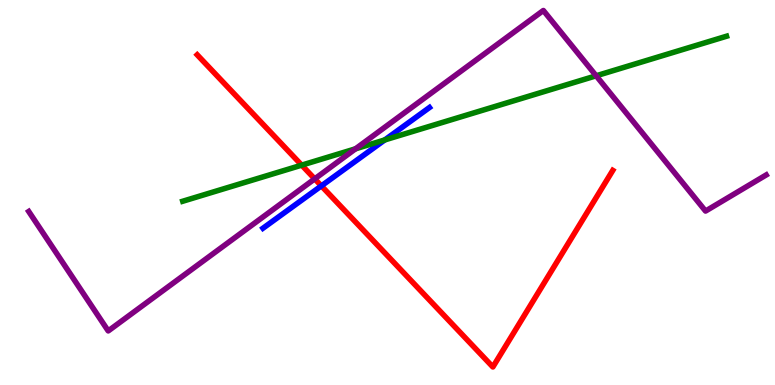[{'lines': ['blue', 'red'], 'intersections': [{'x': 4.15, 'y': 5.17}]}, {'lines': ['green', 'red'], 'intersections': [{'x': 3.89, 'y': 5.71}]}, {'lines': ['purple', 'red'], 'intersections': [{'x': 4.06, 'y': 5.35}]}, {'lines': ['blue', 'green'], 'intersections': [{'x': 4.96, 'y': 6.37}]}, {'lines': ['blue', 'purple'], 'intersections': []}, {'lines': ['green', 'purple'], 'intersections': [{'x': 4.59, 'y': 6.13}, {'x': 7.69, 'y': 8.03}]}]